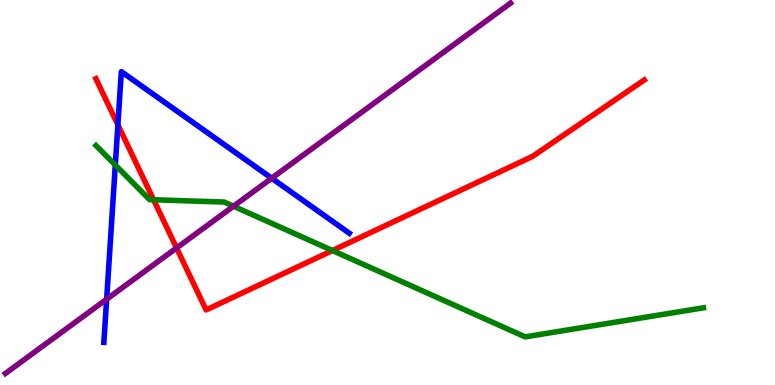[{'lines': ['blue', 'red'], 'intersections': [{'x': 1.52, 'y': 6.76}]}, {'lines': ['green', 'red'], 'intersections': [{'x': 1.98, 'y': 4.81}, {'x': 4.29, 'y': 3.49}]}, {'lines': ['purple', 'red'], 'intersections': [{'x': 2.28, 'y': 3.56}]}, {'lines': ['blue', 'green'], 'intersections': [{'x': 1.49, 'y': 5.71}]}, {'lines': ['blue', 'purple'], 'intersections': [{'x': 1.38, 'y': 2.23}, {'x': 3.51, 'y': 5.37}]}, {'lines': ['green', 'purple'], 'intersections': [{'x': 3.01, 'y': 4.64}]}]